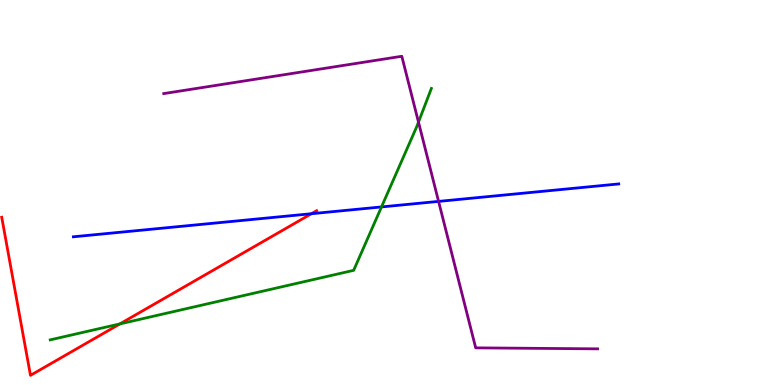[{'lines': ['blue', 'red'], 'intersections': [{'x': 4.02, 'y': 4.45}]}, {'lines': ['green', 'red'], 'intersections': [{'x': 1.55, 'y': 1.59}]}, {'lines': ['purple', 'red'], 'intersections': []}, {'lines': ['blue', 'green'], 'intersections': [{'x': 4.92, 'y': 4.63}]}, {'lines': ['blue', 'purple'], 'intersections': [{'x': 5.66, 'y': 4.77}]}, {'lines': ['green', 'purple'], 'intersections': [{'x': 5.4, 'y': 6.83}]}]